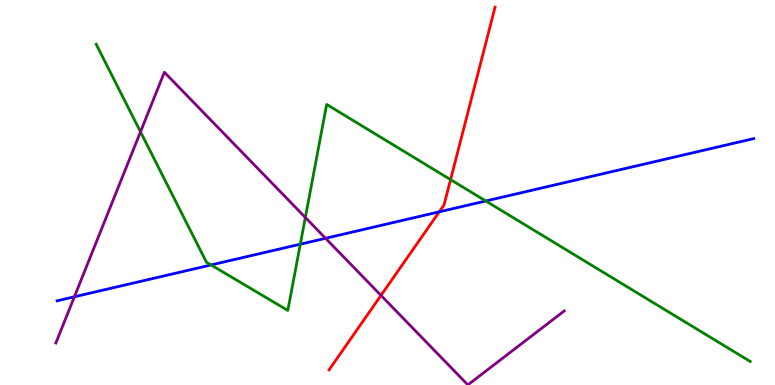[{'lines': ['blue', 'red'], 'intersections': [{'x': 5.67, 'y': 4.5}]}, {'lines': ['green', 'red'], 'intersections': [{'x': 5.81, 'y': 5.33}]}, {'lines': ['purple', 'red'], 'intersections': [{'x': 4.92, 'y': 2.33}]}, {'lines': ['blue', 'green'], 'intersections': [{'x': 2.72, 'y': 3.12}, {'x': 3.87, 'y': 3.66}, {'x': 6.27, 'y': 4.78}]}, {'lines': ['blue', 'purple'], 'intersections': [{'x': 0.96, 'y': 2.29}, {'x': 4.2, 'y': 3.81}]}, {'lines': ['green', 'purple'], 'intersections': [{'x': 1.81, 'y': 6.58}, {'x': 3.94, 'y': 4.35}]}]